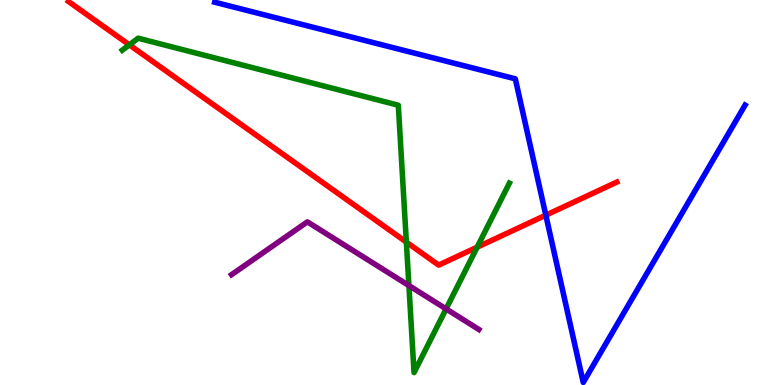[{'lines': ['blue', 'red'], 'intersections': [{'x': 7.04, 'y': 4.41}]}, {'lines': ['green', 'red'], 'intersections': [{'x': 1.67, 'y': 8.84}, {'x': 5.24, 'y': 3.71}, {'x': 6.16, 'y': 3.58}]}, {'lines': ['purple', 'red'], 'intersections': []}, {'lines': ['blue', 'green'], 'intersections': []}, {'lines': ['blue', 'purple'], 'intersections': []}, {'lines': ['green', 'purple'], 'intersections': [{'x': 5.28, 'y': 2.58}, {'x': 5.76, 'y': 1.98}]}]